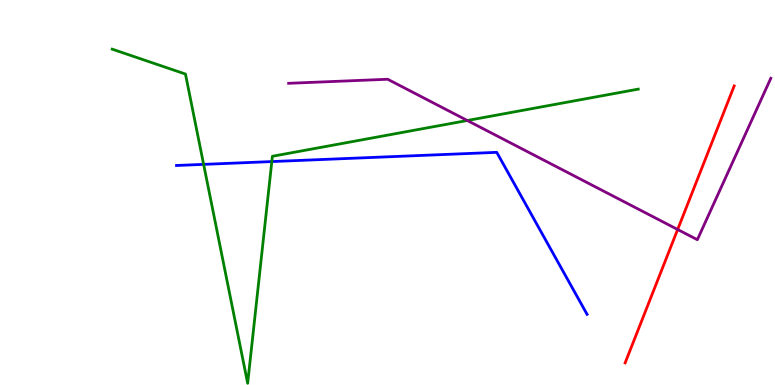[{'lines': ['blue', 'red'], 'intersections': []}, {'lines': ['green', 'red'], 'intersections': []}, {'lines': ['purple', 'red'], 'intersections': [{'x': 8.74, 'y': 4.04}]}, {'lines': ['blue', 'green'], 'intersections': [{'x': 2.63, 'y': 5.73}, {'x': 3.51, 'y': 5.8}]}, {'lines': ['blue', 'purple'], 'intersections': []}, {'lines': ['green', 'purple'], 'intersections': [{'x': 6.03, 'y': 6.87}]}]